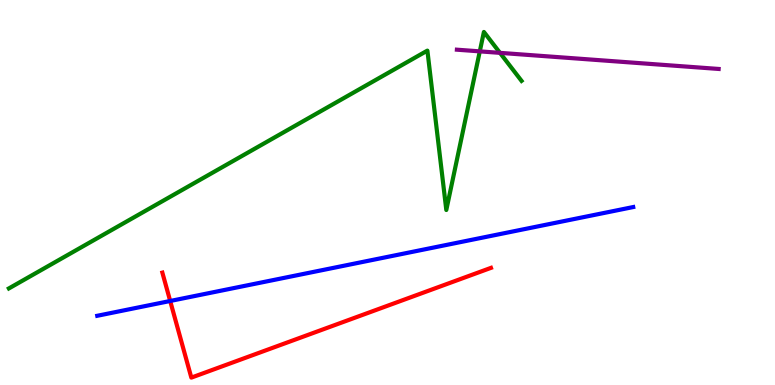[{'lines': ['blue', 'red'], 'intersections': [{'x': 2.2, 'y': 2.18}]}, {'lines': ['green', 'red'], 'intersections': []}, {'lines': ['purple', 'red'], 'intersections': []}, {'lines': ['blue', 'green'], 'intersections': []}, {'lines': ['blue', 'purple'], 'intersections': []}, {'lines': ['green', 'purple'], 'intersections': [{'x': 6.19, 'y': 8.67}, {'x': 6.45, 'y': 8.63}]}]